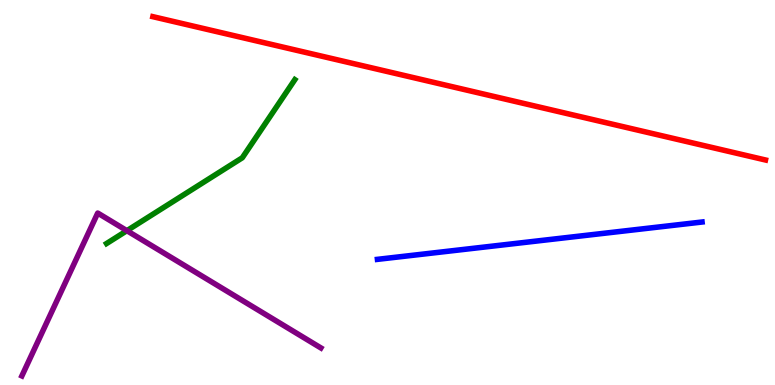[{'lines': ['blue', 'red'], 'intersections': []}, {'lines': ['green', 'red'], 'intersections': []}, {'lines': ['purple', 'red'], 'intersections': []}, {'lines': ['blue', 'green'], 'intersections': []}, {'lines': ['blue', 'purple'], 'intersections': []}, {'lines': ['green', 'purple'], 'intersections': [{'x': 1.64, 'y': 4.01}]}]